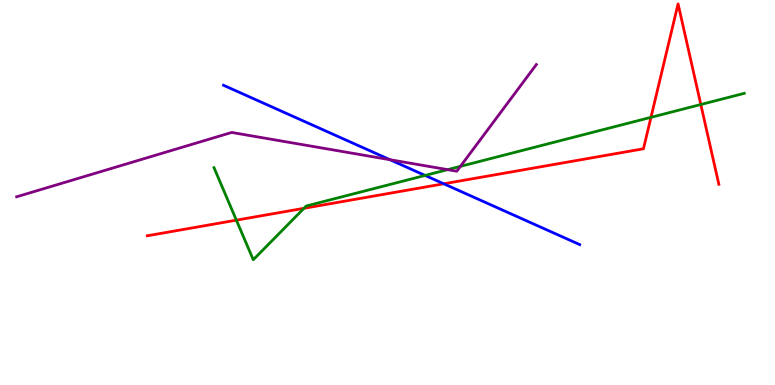[{'lines': ['blue', 'red'], 'intersections': [{'x': 5.73, 'y': 5.23}]}, {'lines': ['green', 'red'], 'intersections': [{'x': 3.05, 'y': 4.28}, {'x': 3.92, 'y': 4.59}, {'x': 8.4, 'y': 6.95}, {'x': 9.04, 'y': 7.29}]}, {'lines': ['purple', 'red'], 'intersections': []}, {'lines': ['blue', 'green'], 'intersections': [{'x': 5.49, 'y': 5.44}]}, {'lines': ['blue', 'purple'], 'intersections': [{'x': 5.03, 'y': 5.85}]}, {'lines': ['green', 'purple'], 'intersections': [{'x': 5.78, 'y': 5.59}, {'x': 5.94, 'y': 5.68}]}]